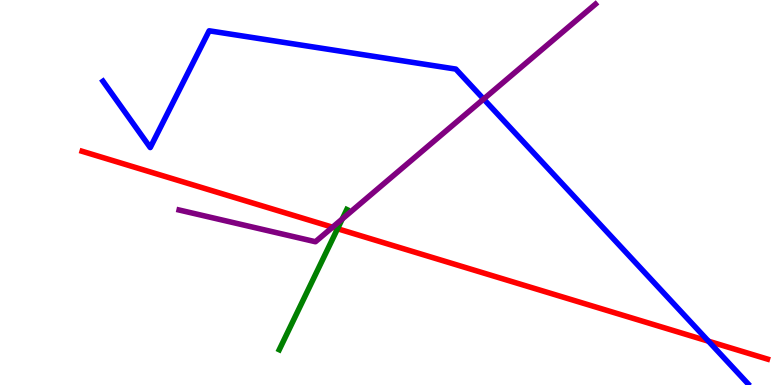[{'lines': ['blue', 'red'], 'intersections': [{'x': 9.14, 'y': 1.14}]}, {'lines': ['green', 'red'], 'intersections': [{'x': 4.36, 'y': 4.06}]}, {'lines': ['purple', 'red'], 'intersections': [{'x': 4.29, 'y': 4.1}]}, {'lines': ['blue', 'green'], 'intersections': []}, {'lines': ['blue', 'purple'], 'intersections': [{'x': 6.24, 'y': 7.43}]}, {'lines': ['green', 'purple'], 'intersections': [{'x': 4.42, 'y': 4.31}]}]